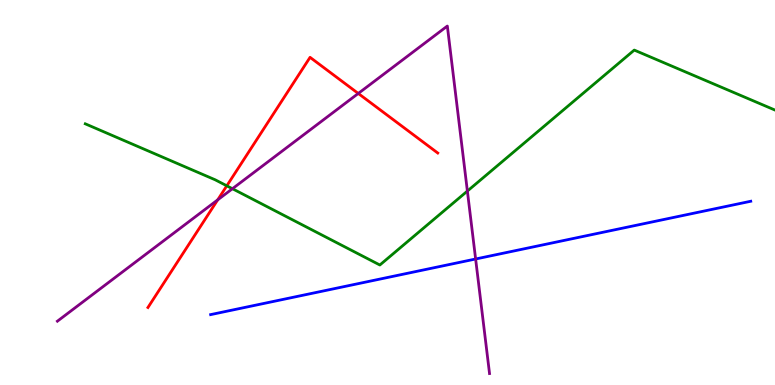[{'lines': ['blue', 'red'], 'intersections': []}, {'lines': ['green', 'red'], 'intersections': [{'x': 2.93, 'y': 5.17}]}, {'lines': ['purple', 'red'], 'intersections': [{'x': 2.81, 'y': 4.81}, {'x': 4.62, 'y': 7.57}]}, {'lines': ['blue', 'green'], 'intersections': []}, {'lines': ['blue', 'purple'], 'intersections': [{'x': 6.14, 'y': 3.27}]}, {'lines': ['green', 'purple'], 'intersections': [{'x': 3.0, 'y': 5.1}, {'x': 6.03, 'y': 5.04}]}]